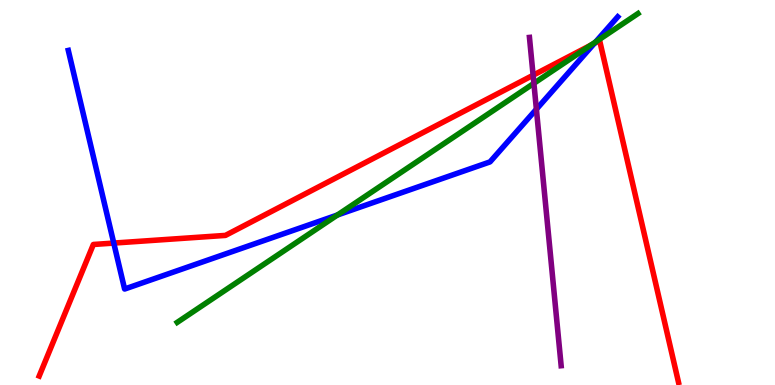[{'lines': ['blue', 'red'], 'intersections': [{'x': 1.47, 'y': 3.69}, {'x': 7.67, 'y': 8.87}]}, {'lines': ['green', 'red'], 'intersections': [{'x': 7.62, 'y': 8.82}]}, {'lines': ['purple', 'red'], 'intersections': [{'x': 6.88, 'y': 8.05}]}, {'lines': ['blue', 'green'], 'intersections': [{'x': 4.35, 'y': 4.42}, {'x': 7.68, 'y': 8.91}]}, {'lines': ['blue', 'purple'], 'intersections': [{'x': 6.92, 'y': 7.16}]}, {'lines': ['green', 'purple'], 'intersections': [{'x': 6.89, 'y': 7.84}]}]